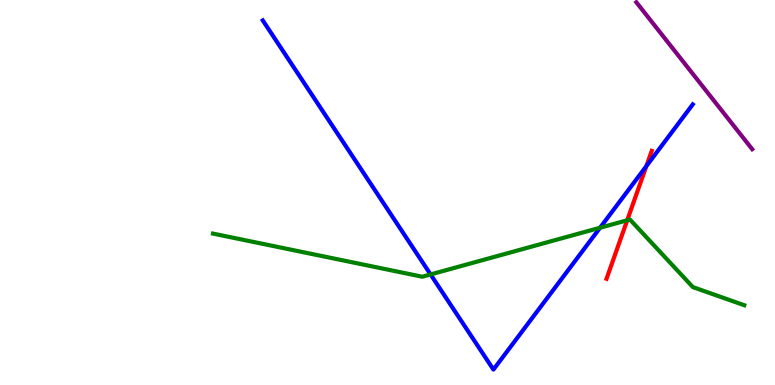[{'lines': ['blue', 'red'], 'intersections': [{'x': 8.34, 'y': 5.68}]}, {'lines': ['green', 'red'], 'intersections': [{'x': 8.09, 'y': 4.28}]}, {'lines': ['purple', 'red'], 'intersections': []}, {'lines': ['blue', 'green'], 'intersections': [{'x': 5.56, 'y': 2.87}, {'x': 7.74, 'y': 4.08}]}, {'lines': ['blue', 'purple'], 'intersections': []}, {'lines': ['green', 'purple'], 'intersections': []}]